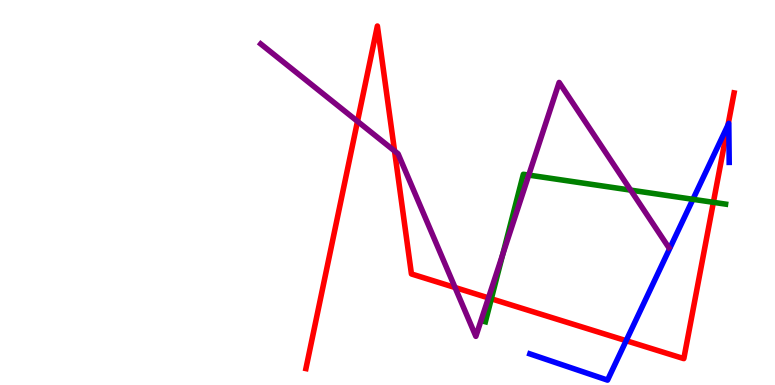[{'lines': ['blue', 'red'], 'intersections': [{'x': 8.08, 'y': 1.15}, {'x': 9.39, 'y': 6.75}]}, {'lines': ['green', 'red'], 'intersections': [{'x': 6.34, 'y': 2.24}, {'x': 9.2, 'y': 4.74}]}, {'lines': ['purple', 'red'], 'intersections': [{'x': 4.61, 'y': 6.85}, {'x': 5.09, 'y': 6.08}, {'x': 5.87, 'y': 2.53}, {'x': 6.3, 'y': 2.26}]}, {'lines': ['blue', 'green'], 'intersections': [{'x': 8.94, 'y': 4.82}]}, {'lines': ['blue', 'purple'], 'intersections': []}, {'lines': ['green', 'purple'], 'intersections': [{'x': 6.49, 'y': 3.39}, {'x': 6.82, 'y': 5.45}, {'x': 8.14, 'y': 5.06}]}]